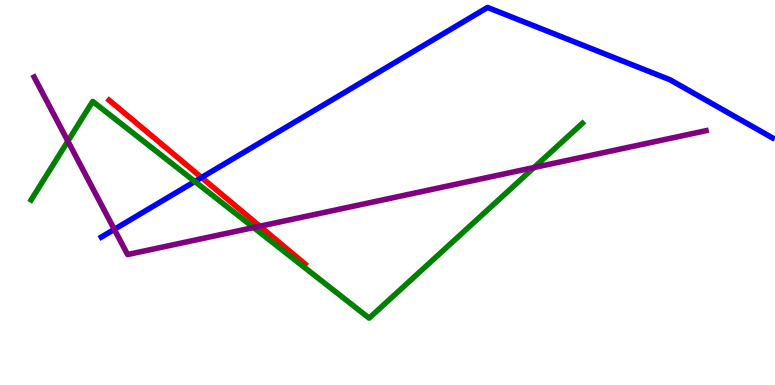[{'lines': ['blue', 'red'], 'intersections': [{'x': 2.6, 'y': 5.39}]}, {'lines': ['green', 'red'], 'intersections': []}, {'lines': ['purple', 'red'], 'intersections': [{'x': 3.35, 'y': 4.12}]}, {'lines': ['blue', 'green'], 'intersections': [{'x': 2.51, 'y': 5.29}]}, {'lines': ['blue', 'purple'], 'intersections': [{'x': 1.48, 'y': 4.04}]}, {'lines': ['green', 'purple'], 'intersections': [{'x': 0.876, 'y': 6.33}, {'x': 3.27, 'y': 4.09}, {'x': 6.89, 'y': 5.65}]}]